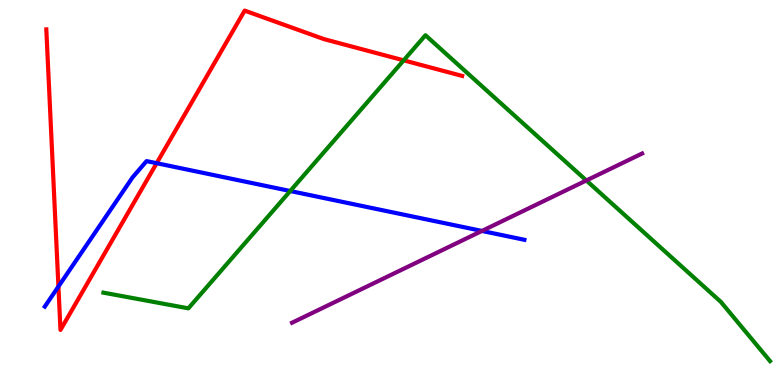[{'lines': ['blue', 'red'], 'intersections': [{'x': 0.754, 'y': 2.56}, {'x': 2.02, 'y': 5.76}]}, {'lines': ['green', 'red'], 'intersections': [{'x': 5.21, 'y': 8.43}]}, {'lines': ['purple', 'red'], 'intersections': []}, {'lines': ['blue', 'green'], 'intersections': [{'x': 3.74, 'y': 5.04}]}, {'lines': ['blue', 'purple'], 'intersections': [{'x': 6.22, 'y': 4.0}]}, {'lines': ['green', 'purple'], 'intersections': [{'x': 7.57, 'y': 5.31}]}]